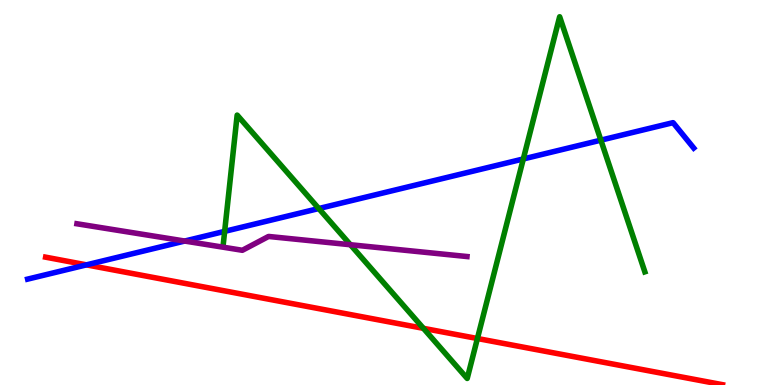[{'lines': ['blue', 'red'], 'intersections': [{'x': 1.12, 'y': 3.12}]}, {'lines': ['green', 'red'], 'intersections': [{'x': 5.46, 'y': 1.47}, {'x': 6.16, 'y': 1.21}]}, {'lines': ['purple', 'red'], 'intersections': []}, {'lines': ['blue', 'green'], 'intersections': [{'x': 2.9, 'y': 3.99}, {'x': 4.11, 'y': 4.58}, {'x': 6.75, 'y': 5.87}, {'x': 7.75, 'y': 6.36}]}, {'lines': ['blue', 'purple'], 'intersections': [{'x': 2.38, 'y': 3.74}]}, {'lines': ['green', 'purple'], 'intersections': [{'x': 4.52, 'y': 3.64}]}]